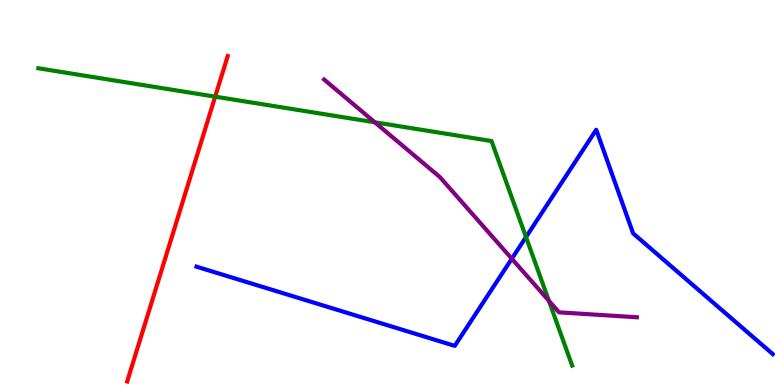[{'lines': ['blue', 'red'], 'intersections': []}, {'lines': ['green', 'red'], 'intersections': [{'x': 2.78, 'y': 7.49}]}, {'lines': ['purple', 'red'], 'intersections': []}, {'lines': ['blue', 'green'], 'intersections': [{'x': 6.79, 'y': 3.84}]}, {'lines': ['blue', 'purple'], 'intersections': [{'x': 6.6, 'y': 3.28}]}, {'lines': ['green', 'purple'], 'intersections': [{'x': 4.84, 'y': 6.82}, {'x': 7.08, 'y': 2.19}]}]